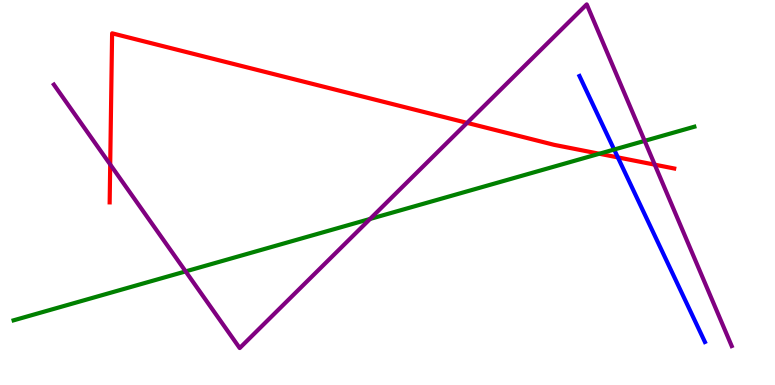[{'lines': ['blue', 'red'], 'intersections': [{'x': 7.97, 'y': 5.91}]}, {'lines': ['green', 'red'], 'intersections': [{'x': 7.73, 'y': 6.01}]}, {'lines': ['purple', 'red'], 'intersections': [{'x': 1.42, 'y': 5.73}, {'x': 6.03, 'y': 6.81}, {'x': 8.45, 'y': 5.72}]}, {'lines': ['blue', 'green'], 'intersections': [{'x': 7.92, 'y': 6.12}]}, {'lines': ['blue', 'purple'], 'intersections': []}, {'lines': ['green', 'purple'], 'intersections': [{'x': 2.4, 'y': 2.95}, {'x': 4.78, 'y': 4.31}, {'x': 8.32, 'y': 6.34}]}]